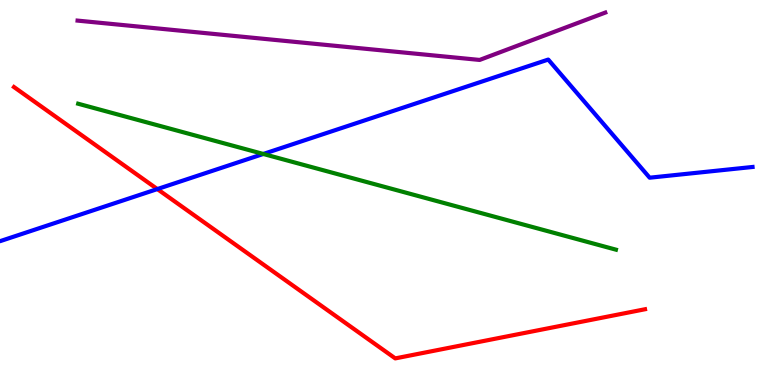[{'lines': ['blue', 'red'], 'intersections': [{'x': 2.03, 'y': 5.09}]}, {'lines': ['green', 'red'], 'intersections': []}, {'lines': ['purple', 'red'], 'intersections': []}, {'lines': ['blue', 'green'], 'intersections': [{'x': 3.4, 'y': 6.0}]}, {'lines': ['blue', 'purple'], 'intersections': []}, {'lines': ['green', 'purple'], 'intersections': []}]